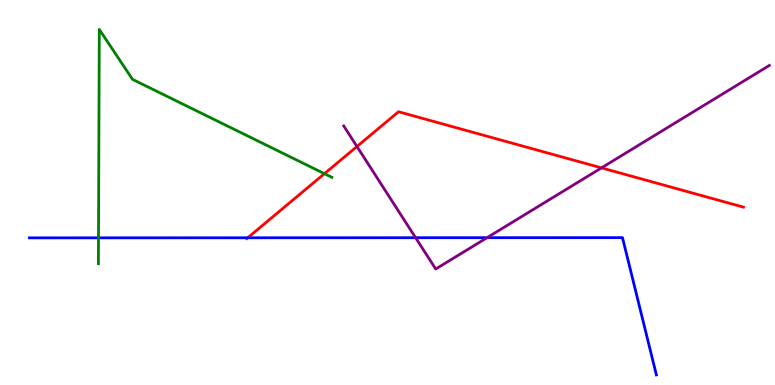[{'lines': ['blue', 'red'], 'intersections': [{'x': 3.2, 'y': 3.82}]}, {'lines': ['green', 'red'], 'intersections': [{'x': 4.19, 'y': 5.49}]}, {'lines': ['purple', 'red'], 'intersections': [{'x': 4.61, 'y': 6.19}, {'x': 7.76, 'y': 5.64}]}, {'lines': ['blue', 'green'], 'intersections': [{'x': 1.27, 'y': 3.82}]}, {'lines': ['blue', 'purple'], 'intersections': [{'x': 5.36, 'y': 3.83}, {'x': 6.28, 'y': 3.83}]}, {'lines': ['green', 'purple'], 'intersections': []}]